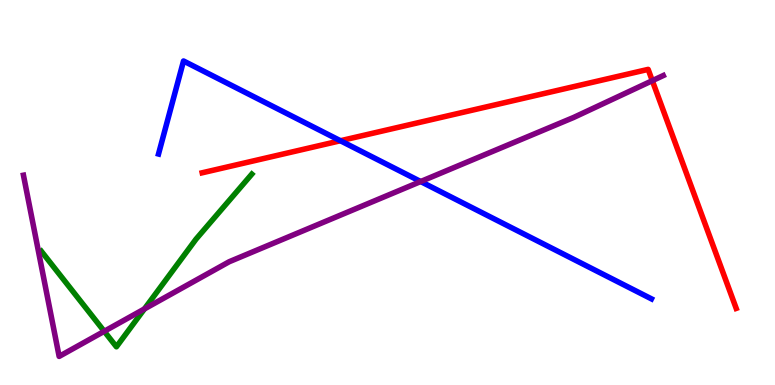[{'lines': ['blue', 'red'], 'intersections': [{'x': 4.39, 'y': 6.34}]}, {'lines': ['green', 'red'], 'intersections': []}, {'lines': ['purple', 'red'], 'intersections': [{'x': 8.42, 'y': 7.9}]}, {'lines': ['blue', 'green'], 'intersections': []}, {'lines': ['blue', 'purple'], 'intersections': [{'x': 5.43, 'y': 5.28}]}, {'lines': ['green', 'purple'], 'intersections': [{'x': 1.34, 'y': 1.39}, {'x': 1.86, 'y': 1.98}]}]